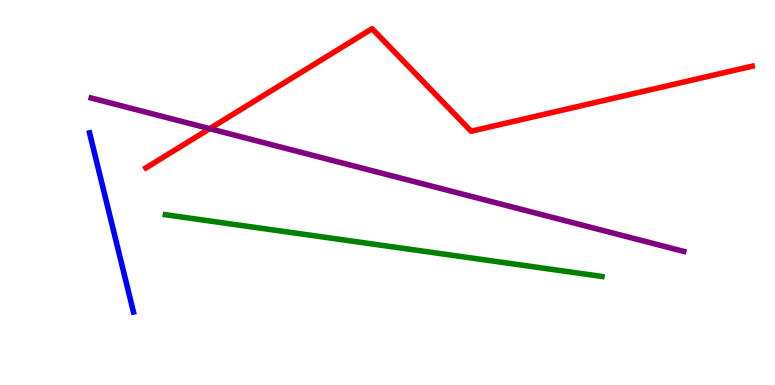[{'lines': ['blue', 'red'], 'intersections': []}, {'lines': ['green', 'red'], 'intersections': []}, {'lines': ['purple', 'red'], 'intersections': [{'x': 2.71, 'y': 6.66}]}, {'lines': ['blue', 'green'], 'intersections': []}, {'lines': ['blue', 'purple'], 'intersections': []}, {'lines': ['green', 'purple'], 'intersections': []}]